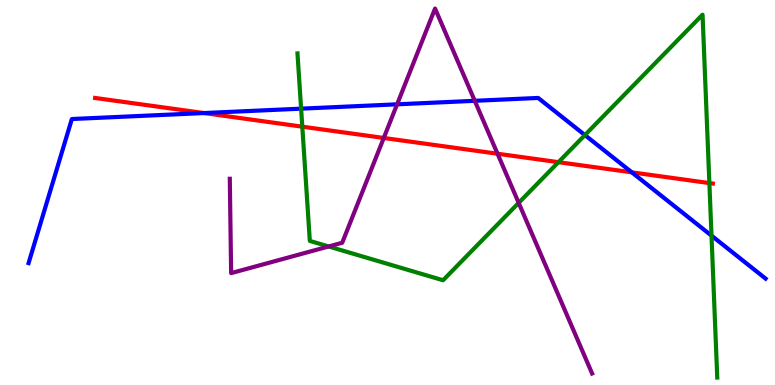[{'lines': ['blue', 'red'], 'intersections': [{'x': 2.63, 'y': 7.06}, {'x': 8.15, 'y': 5.52}]}, {'lines': ['green', 'red'], 'intersections': [{'x': 3.9, 'y': 6.71}, {'x': 7.21, 'y': 5.79}, {'x': 9.15, 'y': 5.24}]}, {'lines': ['purple', 'red'], 'intersections': [{'x': 4.95, 'y': 6.42}, {'x': 6.42, 'y': 6.01}]}, {'lines': ['blue', 'green'], 'intersections': [{'x': 3.89, 'y': 7.18}, {'x': 7.55, 'y': 6.49}, {'x': 9.18, 'y': 3.88}]}, {'lines': ['blue', 'purple'], 'intersections': [{'x': 5.12, 'y': 7.29}, {'x': 6.13, 'y': 7.38}]}, {'lines': ['green', 'purple'], 'intersections': [{'x': 4.24, 'y': 3.6}, {'x': 6.69, 'y': 4.73}]}]